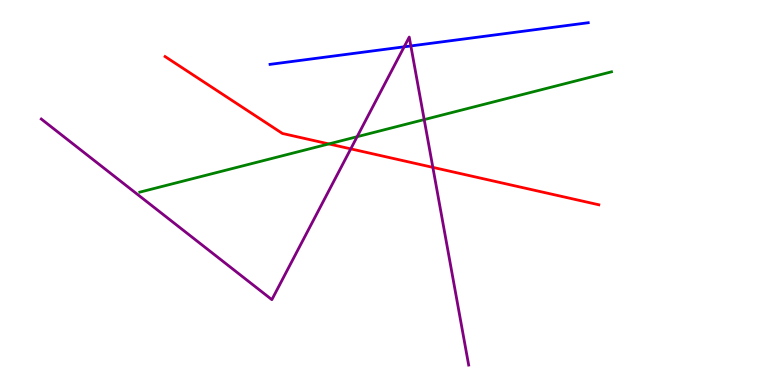[{'lines': ['blue', 'red'], 'intersections': []}, {'lines': ['green', 'red'], 'intersections': [{'x': 4.24, 'y': 6.26}]}, {'lines': ['purple', 'red'], 'intersections': [{'x': 4.53, 'y': 6.13}, {'x': 5.59, 'y': 5.65}]}, {'lines': ['blue', 'green'], 'intersections': []}, {'lines': ['blue', 'purple'], 'intersections': [{'x': 5.21, 'y': 8.78}, {'x': 5.3, 'y': 8.81}]}, {'lines': ['green', 'purple'], 'intersections': [{'x': 4.61, 'y': 6.45}, {'x': 5.47, 'y': 6.89}]}]